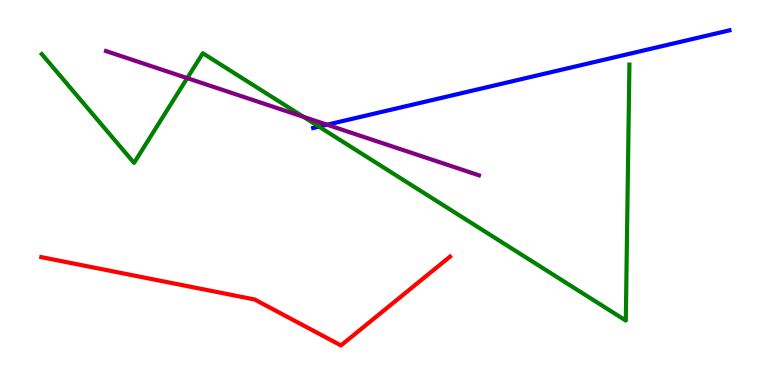[{'lines': ['blue', 'red'], 'intersections': []}, {'lines': ['green', 'red'], 'intersections': []}, {'lines': ['purple', 'red'], 'intersections': []}, {'lines': ['blue', 'green'], 'intersections': [{'x': 4.12, 'y': 6.71}]}, {'lines': ['blue', 'purple'], 'intersections': [{'x': 4.22, 'y': 6.76}]}, {'lines': ['green', 'purple'], 'intersections': [{'x': 2.42, 'y': 7.97}, {'x': 3.92, 'y': 6.97}]}]